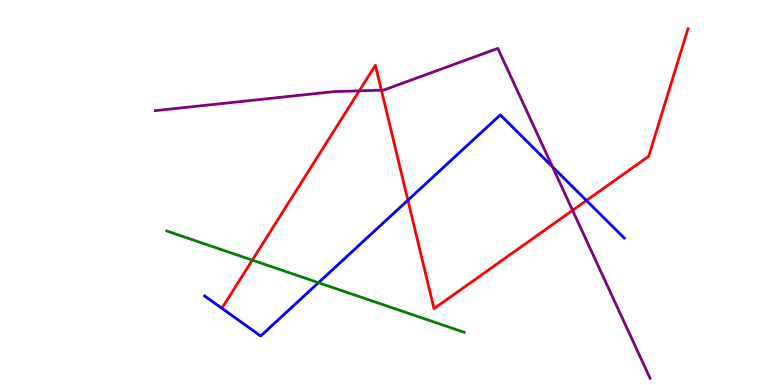[{'lines': ['blue', 'red'], 'intersections': [{'x': 5.26, 'y': 4.8}, {'x': 7.57, 'y': 4.79}]}, {'lines': ['green', 'red'], 'intersections': [{'x': 3.26, 'y': 3.24}]}, {'lines': ['purple', 'red'], 'intersections': [{'x': 4.64, 'y': 7.64}, {'x': 4.92, 'y': 7.66}, {'x': 7.39, 'y': 4.54}]}, {'lines': ['blue', 'green'], 'intersections': [{'x': 4.11, 'y': 2.66}]}, {'lines': ['blue', 'purple'], 'intersections': [{'x': 7.13, 'y': 5.67}]}, {'lines': ['green', 'purple'], 'intersections': []}]